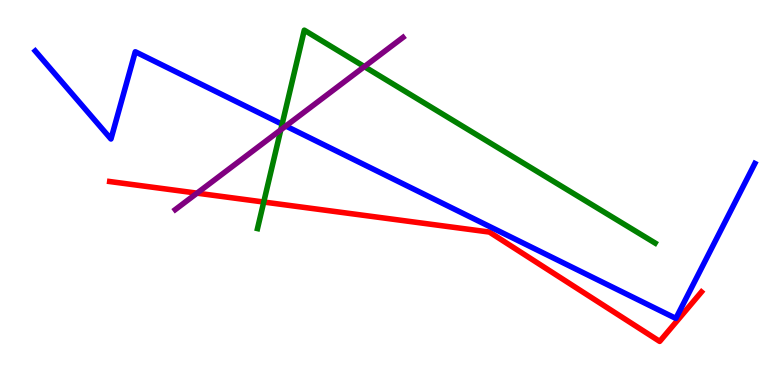[{'lines': ['blue', 'red'], 'intersections': []}, {'lines': ['green', 'red'], 'intersections': [{'x': 3.4, 'y': 4.75}]}, {'lines': ['purple', 'red'], 'intersections': [{'x': 2.54, 'y': 4.98}]}, {'lines': ['blue', 'green'], 'intersections': [{'x': 3.64, 'y': 6.77}]}, {'lines': ['blue', 'purple'], 'intersections': [{'x': 3.69, 'y': 6.73}]}, {'lines': ['green', 'purple'], 'intersections': [{'x': 3.62, 'y': 6.63}, {'x': 4.7, 'y': 8.27}]}]